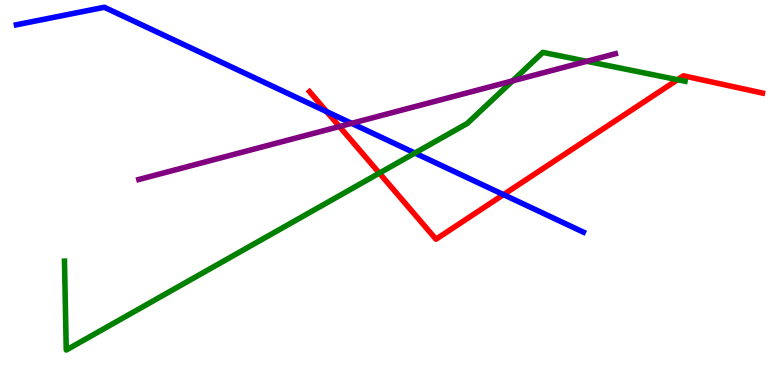[{'lines': ['blue', 'red'], 'intersections': [{'x': 4.21, 'y': 7.1}, {'x': 6.5, 'y': 4.94}]}, {'lines': ['green', 'red'], 'intersections': [{'x': 4.89, 'y': 5.5}, {'x': 8.74, 'y': 7.93}]}, {'lines': ['purple', 'red'], 'intersections': [{'x': 4.38, 'y': 6.71}]}, {'lines': ['blue', 'green'], 'intersections': [{'x': 5.35, 'y': 6.02}]}, {'lines': ['blue', 'purple'], 'intersections': [{'x': 4.54, 'y': 6.8}]}, {'lines': ['green', 'purple'], 'intersections': [{'x': 6.61, 'y': 7.9}, {'x': 7.57, 'y': 8.41}]}]